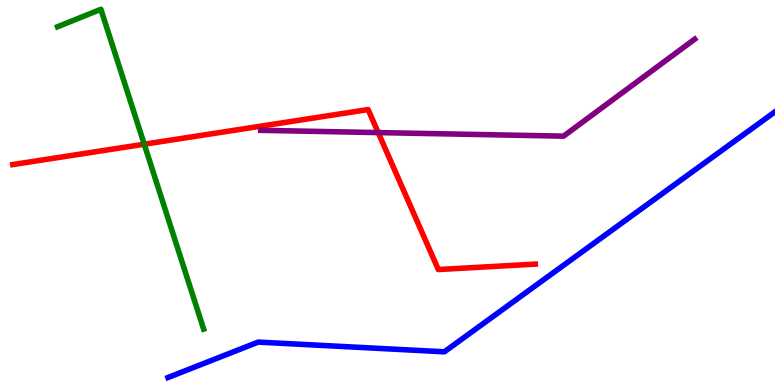[{'lines': ['blue', 'red'], 'intersections': []}, {'lines': ['green', 'red'], 'intersections': [{'x': 1.86, 'y': 6.25}]}, {'lines': ['purple', 'red'], 'intersections': [{'x': 4.88, 'y': 6.56}]}, {'lines': ['blue', 'green'], 'intersections': []}, {'lines': ['blue', 'purple'], 'intersections': []}, {'lines': ['green', 'purple'], 'intersections': []}]